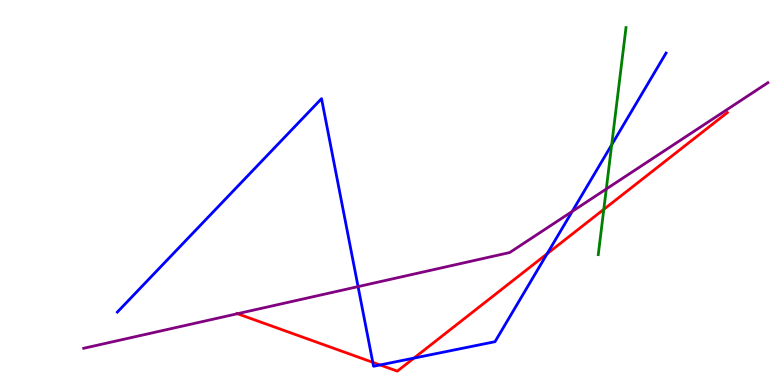[{'lines': ['blue', 'red'], 'intersections': [{'x': 4.81, 'y': 0.589}, {'x': 4.9, 'y': 0.521}, {'x': 5.34, 'y': 0.699}, {'x': 7.06, 'y': 3.41}]}, {'lines': ['green', 'red'], 'intersections': [{'x': 7.79, 'y': 4.56}]}, {'lines': ['purple', 'red'], 'intersections': [{'x': 3.06, 'y': 1.85}]}, {'lines': ['blue', 'green'], 'intersections': [{'x': 7.89, 'y': 6.24}]}, {'lines': ['blue', 'purple'], 'intersections': [{'x': 4.62, 'y': 2.56}, {'x': 7.38, 'y': 4.51}]}, {'lines': ['green', 'purple'], 'intersections': [{'x': 7.82, 'y': 5.09}]}]